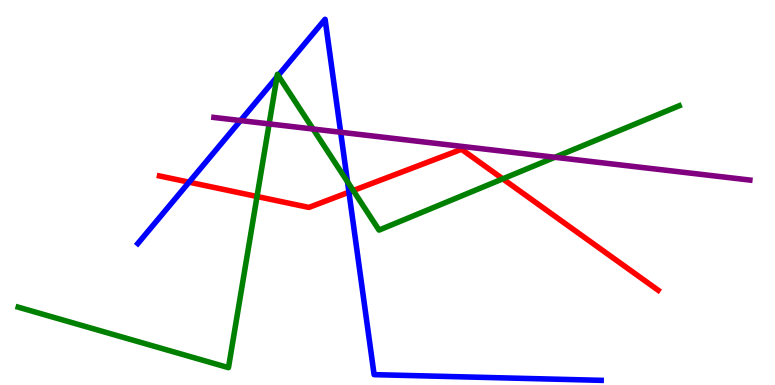[{'lines': ['blue', 'red'], 'intersections': [{'x': 2.44, 'y': 5.27}, {'x': 4.5, 'y': 5.01}]}, {'lines': ['green', 'red'], 'intersections': [{'x': 3.32, 'y': 4.9}, {'x': 4.56, 'y': 5.05}, {'x': 6.49, 'y': 5.35}]}, {'lines': ['purple', 'red'], 'intersections': []}, {'lines': ['blue', 'green'], 'intersections': [{'x': 3.57, 'y': 8.0}, {'x': 3.59, 'y': 8.04}, {'x': 4.48, 'y': 5.28}]}, {'lines': ['blue', 'purple'], 'intersections': [{'x': 3.1, 'y': 6.87}, {'x': 4.4, 'y': 6.56}]}, {'lines': ['green', 'purple'], 'intersections': [{'x': 3.47, 'y': 6.78}, {'x': 4.04, 'y': 6.65}, {'x': 7.16, 'y': 5.91}]}]